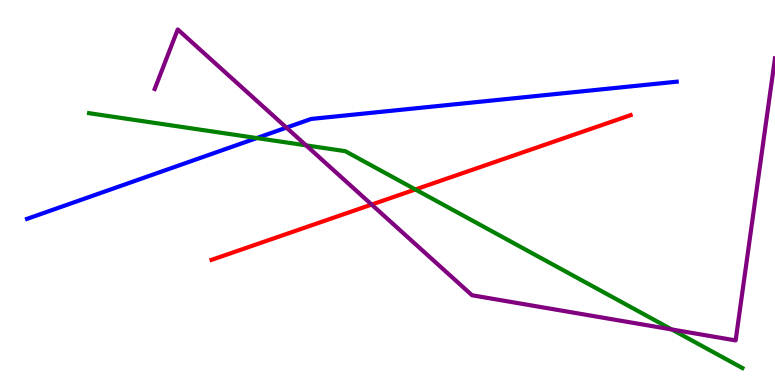[{'lines': ['blue', 'red'], 'intersections': []}, {'lines': ['green', 'red'], 'intersections': [{'x': 5.36, 'y': 5.08}]}, {'lines': ['purple', 'red'], 'intersections': [{'x': 4.8, 'y': 4.69}]}, {'lines': ['blue', 'green'], 'intersections': [{'x': 3.31, 'y': 6.41}]}, {'lines': ['blue', 'purple'], 'intersections': [{'x': 3.7, 'y': 6.69}]}, {'lines': ['green', 'purple'], 'intersections': [{'x': 3.95, 'y': 6.22}, {'x': 8.67, 'y': 1.44}]}]